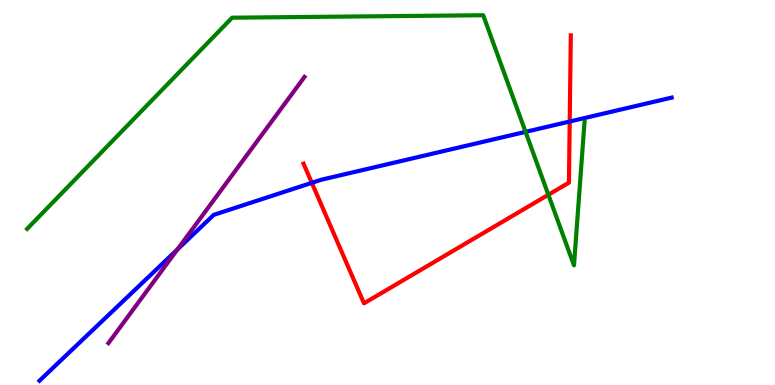[{'lines': ['blue', 'red'], 'intersections': [{'x': 4.02, 'y': 5.25}, {'x': 7.35, 'y': 6.84}]}, {'lines': ['green', 'red'], 'intersections': [{'x': 7.08, 'y': 4.94}]}, {'lines': ['purple', 'red'], 'intersections': []}, {'lines': ['blue', 'green'], 'intersections': [{'x': 6.78, 'y': 6.57}]}, {'lines': ['blue', 'purple'], 'intersections': [{'x': 2.29, 'y': 3.52}]}, {'lines': ['green', 'purple'], 'intersections': []}]